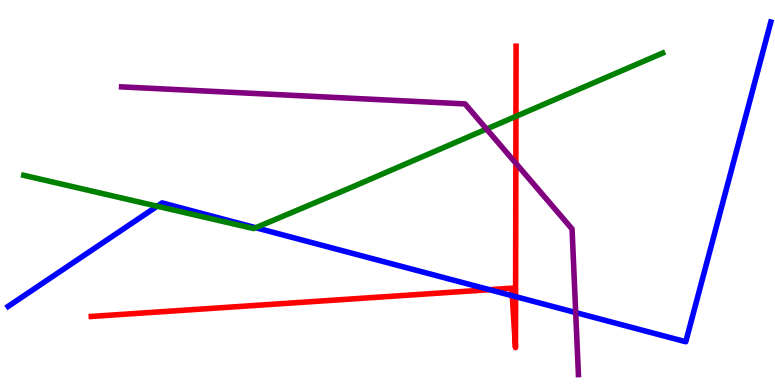[{'lines': ['blue', 'red'], 'intersections': [{'x': 6.32, 'y': 2.48}, {'x': 6.61, 'y': 2.32}, {'x': 6.65, 'y': 2.3}]}, {'lines': ['green', 'red'], 'intersections': [{'x': 6.66, 'y': 6.98}]}, {'lines': ['purple', 'red'], 'intersections': [{'x': 6.66, 'y': 5.76}]}, {'lines': ['blue', 'green'], 'intersections': [{'x': 2.03, 'y': 4.64}, {'x': 3.3, 'y': 4.09}]}, {'lines': ['blue', 'purple'], 'intersections': [{'x': 7.43, 'y': 1.88}]}, {'lines': ['green', 'purple'], 'intersections': [{'x': 6.28, 'y': 6.65}]}]